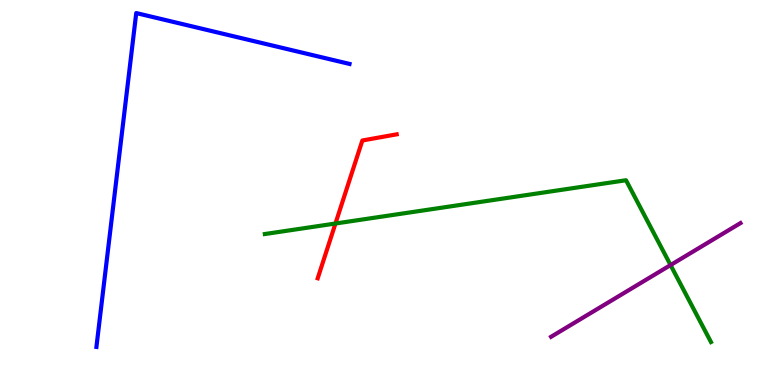[{'lines': ['blue', 'red'], 'intersections': []}, {'lines': ['green', 'red'], 'intersections': [{'x': 4.33, 'y': 4.19}]}, {'lines': ['purple', 'red'], 'intersections': []}, {'lines': ['blue', 'green'], 'intersections': []}, {'lines': ['blue', 'purple'], 'intersections': []}, {'lines': ['green', 'purple'], 'intersections': [{'x': 8.65, 'y': 3.12}]}]